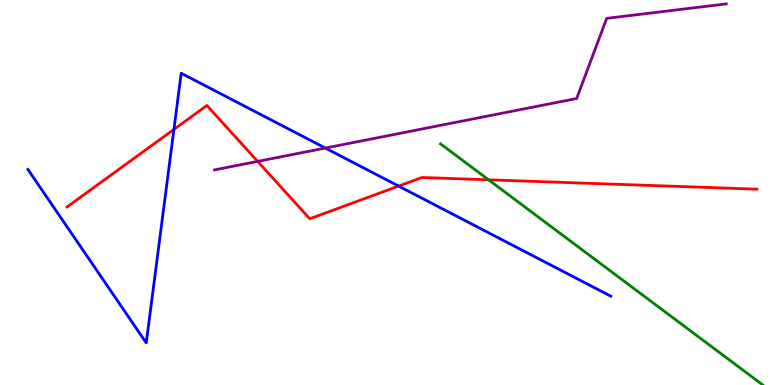[{'lines': ['blue', 'red'], 'intersections': [{'x': 2.24, 'y': 6.64}, {'x': 5.14, 'y': 5.17}]}, {'lines': ['green', 'red'], 'intersections': [{'x': 6.3, 'y': 5.33}]}, {'lines': ['purple', 'red'], 'intersections': [{'x': 3.32, 'y': 5.81}]}, {'lines': ['blue', 'green'], 'intersections': []}, {'lines': ['blue', 'purple'], 'intersections': [{'x': 4.2, 'y': 6.15}]}, {'lines': ['green', 'purple'], 'intersections': []}]